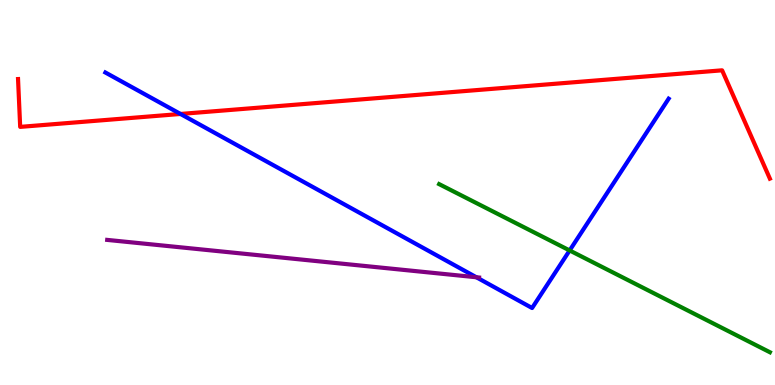[{'lines': ['blue', 'red'], 'intersections': [{'x': 2.33, 'y': 7.04}]}, {'lines': ['green', 'red'], 'intersections': []}, {'lines': ['purple', 'red'], 'intersections': []}, {'lines': ['blue', 'green'], 'intersections': [{'x': 7.35, 'y': 3.49}]}, {'lines': ['blue', 'purple'], 'intersections': [{'x': 6.15, 'y': 2.8}]}, {'lines': ['green', 'purple'], 'intersections': []}]